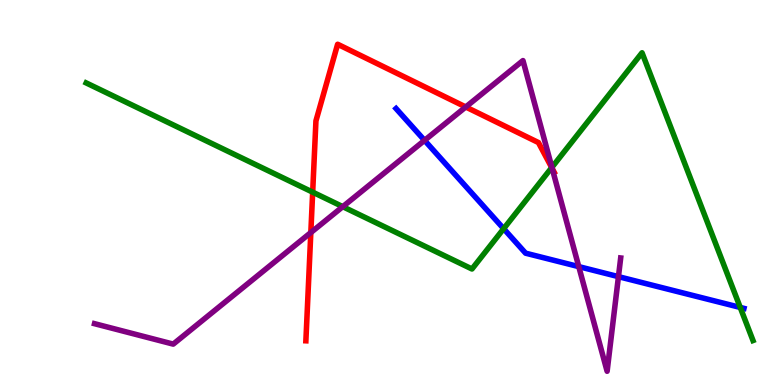[{'lines': ['blue', 'red'], 'intersections': []}, {'lines': ['green', 'red'], 'intersections': [{'x': 4.03, 'y': 5.01}, {'x': 7.12, 'y': 5.65}]}, {'lines': ['purple', 'red'], 'intersections': [{'x': 4.01, 'y': 3.96}, {'x': 6.01, 'y': 7.22}, {'x': 7.13, 'y': 5.62}]}, {'lines': ['blue', 'green'], 'intersections': [{'x': 6.5, 'y': 4.06}, {'x': 9.55, 'y': 2.01}]}, {'lines': ['blue', 'purple'], 'intersections': [{'x': 5.48, 'y': 6.35}, {'x': 7.47, 'y': 3.07}, {'x': 7.98, 'y': 2.81}]}, {'lines': ['green', 'purple'], 'intersections': [{'x': 4.42, 'y': 4.63}, {'x': 7.12, 'y': 5.65}]}]